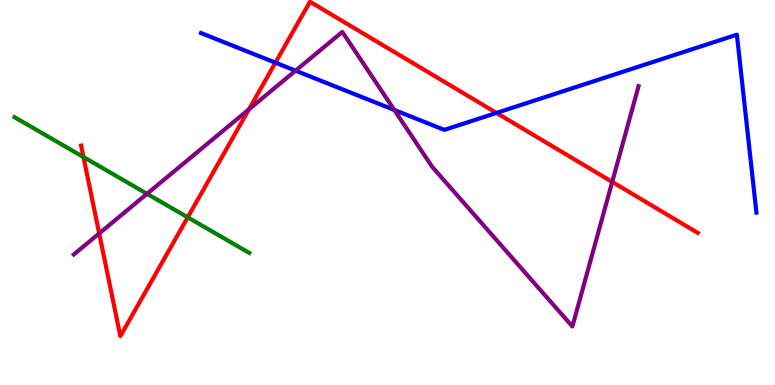[{'lines': ['blue', 'red'], 'intersections': [{'x': 3.55, 'y': 8.37}, {'x': 6.41, 'y': 7.07}]}, {'lines': ['green', 'red'], 'intersections': [{'x': 1.08, 'y': 5.92}, {'x': 2.42, 'y': 4.36}]}, {'lines': ['purple', 'red'], 'intersections': [{'x': 1.28, 'y': 3.94}, {'x': 3.21, 'y': 7.16}, {'x': 7.9, 'y': 5.28}]}, {'lines': ['blue', 'green'], 'intersections': []}, {'lines': ['blue', 'purple'], 'intersections': [{'x': 3.81, 'y': 8.16}, {'x': 5.09, 'y': 7.14}]}, {'lines': ['green', 'purple'], 'intersections': [{'x': 1.9, 'y': 4.97}]}]